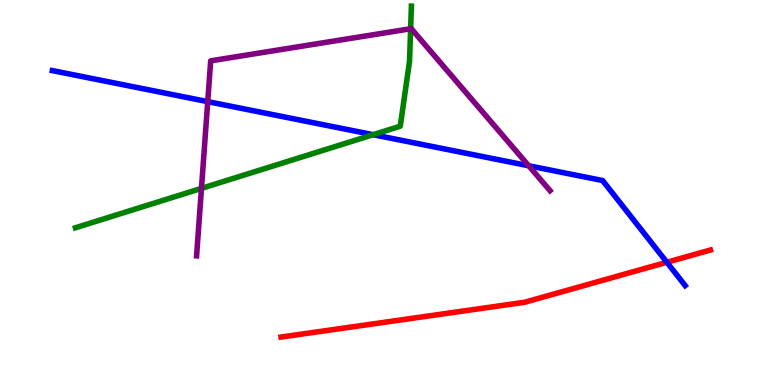[{'lines': ['blue', 'red'], 'intersections': [{'x': 8.6, 'y': 3.19}]}, {'lines': ['green', 'red'], 'intersections': []}, {'lines': ['purple', 'red'], 'intersections': []}, {'lines': ['blue', 'green'], 'intersections': [{'x': 4.82, 'y': 6.5}]}, {'lines': ['blue', 'purple'], 'intersections': [{'x': 2.68, 'y': 7.36}, {'x': 6.82, 'y': 5.69}]}, {'lines': ['green', 'purple'], 'intersections': [{'x': 2.6, 'y': 5.11}, {'x': 5.3, 'y': 9.25}]}]